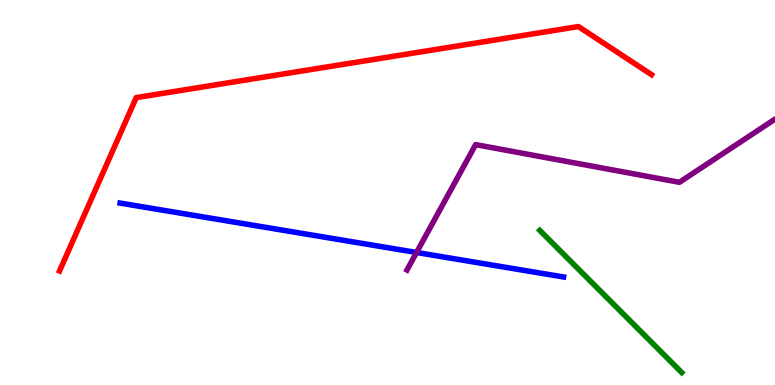[{'lines': ['blue', 'red'], 'intersections': []}, {'lines': ['green', 'red'], 'intersections': []}, {'lines': ['purple', 'red'], 'intersections': []}, {'lines': ['blue', 'green'], 'intersections': []}, {'lines': ['blue', 'purple'], 'intersections': [{'x': 5.37, 'y': 3.44}]}, {'lines': ['green', 'purple'], 'intersections': []}]